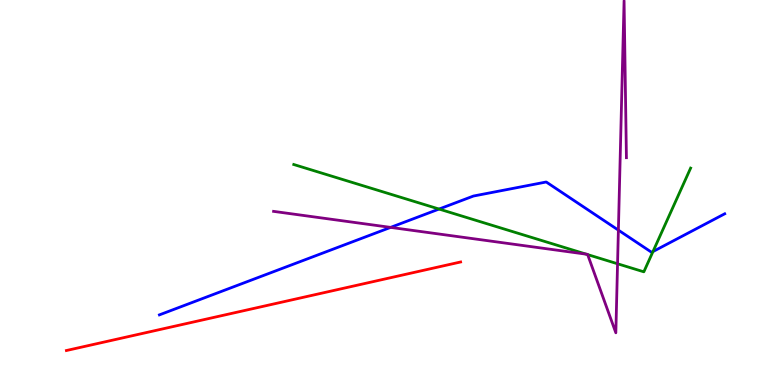[{'lines': ['blue', 'red'], 'intersections': []}, {'lines': ['green', 'red'], 'intersections': []}, {'lines': ['purple', 'red'], 'intersections': []}, {'lines': ['blue', 'green'], 'intersections': [{'x': 5.67, 'y': 4.57}, {'x': 8.43, 'y': 3.47}]}, {'lines': ['blue', 'purple'], 'intersections': [{'x': 5.04, 'y': 4.09}, {'x': 7.98, 'y': 4.02}]}, {'lines': ['green', 'purple'], 'intersections': [{'x': 7.56, 'y': 3.4}, {'x': 7.58, 'y': 3.39}, {'x': 7.97, 'y': 3.15}]}]